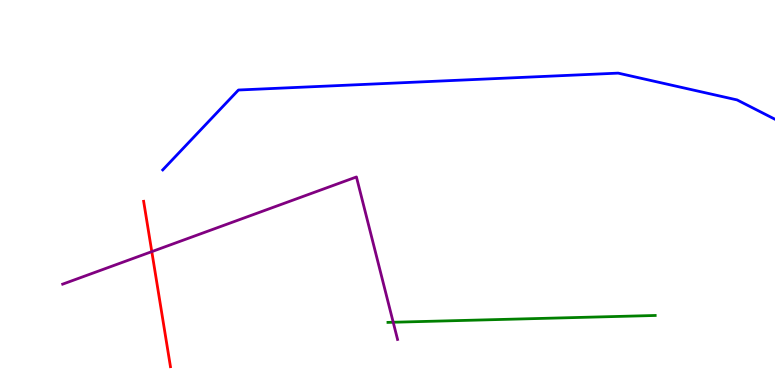[{'lines': ['blue', 'red'], 'intersections': []}, {'lines': ['green', 'red'], 'intersections': []}, {'lines': ['purple', 'red'], 'intersections': [{'x': 1.96, 'y': 3.46}]}, {'lines': ['blue', 'green'], 'intersections': []}, {'lines': ['blue', 'purple'], 'intersections': []}, {'lines': ['green', 'purple'], 'intersections': [{'x': 5.07, 'y': 1.63}]}]